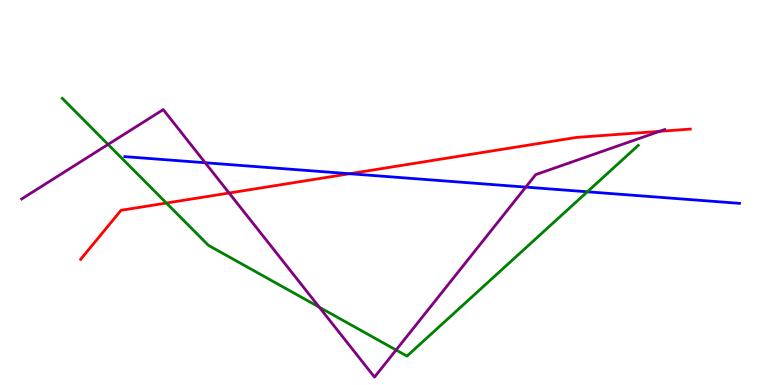[{'lines': ['blue', 'red'], 'intersections': [{'x': 4.51, 'y': 5.49}]}, {'lines': ['green', 'red'], 'intersections': [{'x': 2.15, 'y': 4.73}]}, {'lines': ['purple', 'red'], 'intersections': [{'x': 2.96, 'y': 4.99}, {'x': 8.51, 'y': 6.59}]}, {'lines': ['blue', 'green'], 'intersections': [{'x': 7.58, 'y': 5.02}]}, {'lines': ['blue', 'purple'], 'intersections': [{'x': 2.65, 'y': 5.77}, {'x': 6.78, 'y': 5.14}]}, {'lines': ['green', 'purple'], 'intersections': [{'x': 1.39, 'y': 6.25}, {'x': 4.12, 'y': 2.02}, {'x': 5.11, 'y': 0.909}]}]